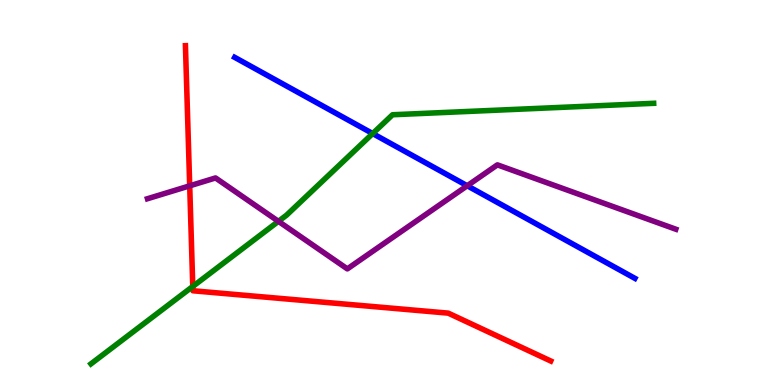[{'lines': ['blue', 'red'], 'intersections': []}, {'lines': ['green', 'red'], 'intersections': [{'x': 2.49, 'y': 2.56}]}, {'lines': ['purple', 'red'], 'intersections': [{'x': 2.45, 'y': 5.17}]}, {'lines': ['blue', 'green'], 'intersections': [{'x': 4.81, 'y': 6.53}]}, {'lines': ['blue', 'purple'], 'intersections': [{'x': 6.03, 'y': 5.18}]}, {'lines': ['green', 'purple'], 'intersections': [{'x': 3.59, 'y': 4.25}]}]